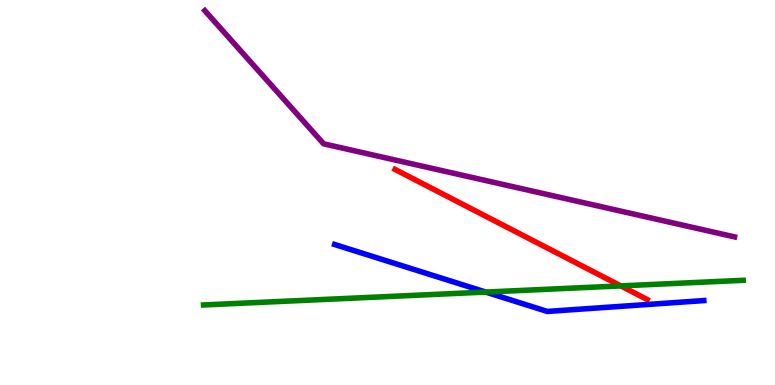[{'lines': ['blue', 'red'], 'intersections': []}, {'lines': ['green', 'red'], 'intersections': [{'x': 8.01, 'y': 2.57}]}, {'lines': ['purple', 'red'], 'intersections': []}, {'lines': ['blue', 'green'], 'intersections': [{'x': 6.27, 'y': 2.41}]}, {'lines': ['blue', 'purple'], 'intersections': []}, {'lines': ['green', 'purple'], 'intersections': []}]